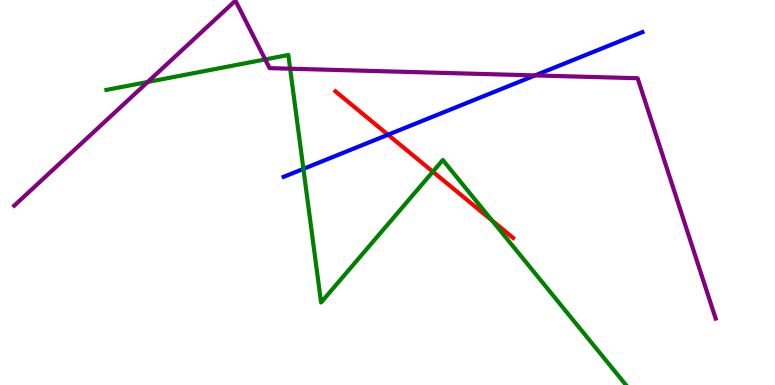[{'lines': ['blue', 'red'], 'intersections': [{'x': 5.01, 'y': 6.5}]}, {'lines': ['green', 'red'], 'intersections': [{'x': 5.59, 'y': 5.54}, {'x': 6.35, 'y': 4.27}]}, {'lines': ['purple', 'red'], 'intersections': []}, {'lines': ['blue', 'green'], 'intersections': [{'x': 3.91, 'y': 5.61}]}, {'lines': ['blue', 'purple'], 'intersections': [{'x': 6.9, 'y': 8.04}]}, {'lines': ['green', 'purple'], 'intersections': [{'x': 1.91, 'y': 7.87}, {'x': 3.42, 'y': 8.46}, {'x': 3.74, 'y': 8.22}]}]